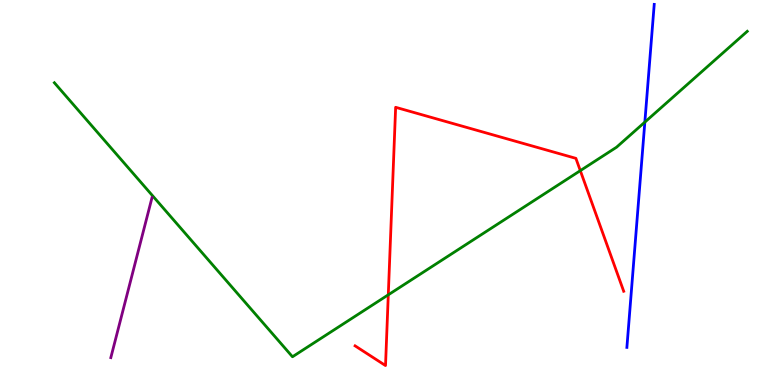[{'lines': ['blue', 'red'], 'intersections': []}, {'lines': ['green', 'red'], 'intersections': [{'x': 5.01, 'y': 2.34}, {'x': 7.49, 'y': 5.57}]}, {'lines': ['purple', 'red'], 'intersections': []}, {'lines': ['blue', 'green'], 'intersections': [{'x': 8.32, 'y': 6.83}]}, {'lines': ['blue', 'purple'], 'intersections': []}, {'lines': ['green', 'purple'], 'intersections': []}]